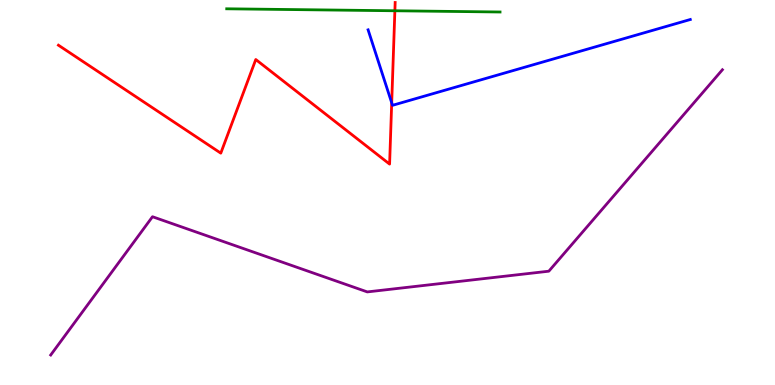[{'lines': ['blue', 'red'], 'intersections': [{'x': 5.05, 'y': 7.33}]}, {'lines': ['green', 'red'], 'intersections': [{'x': 5.1, 'y': 9.72}]}, {'lines': ['purple', 'red'], 'intersections': []}, {'lines': ['blue', 'green'], 'intersections': []}, {'lines': ['blue', 'purple'], 'intersections': []}, {'lines': ['green', 'purple'], 'intersections': []}]